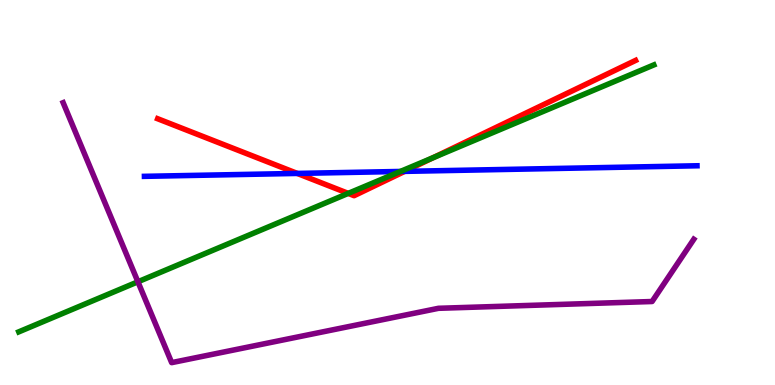[{'lines': ['blue', 'red'], 'intersections': [{'x': 3.84, 'y': 5.5}, {'x': 5.22, 'y': 5.55}]}, {'lines': ['green', 'red'], 'intersections': [{'x': 4.49, 'y': 4.98}, {'x': 5.59, 'y': 5.9}]}, {'lines': ['purple', 'red'], 'intersections': []}, {'lines': ['blue', 'green'], 'intersections': [{'x': 5.17, 'y': 5.55}]}, {'lines': ['blue', 'purple'], 'intersections': []}, {'lines': ['green', 'purple'], 'intersections': [{'x': 1.78, 'y': 2.68}]}]